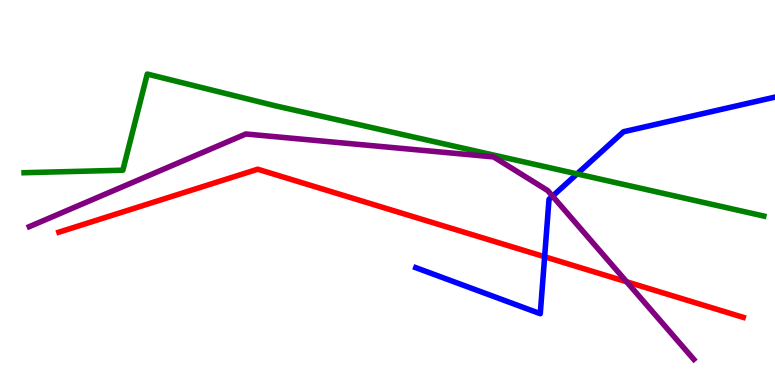[{'lines': ['blue', 'red'], 'intersections': [{'x': 7.03, 'y': 3.33}]}, {'lines': ['green', 'red'], 'intersections': []}, {'lines': ['purple', 'red'], 'intersections': [{'x': 8.09, 'y': 2.68}]}, {'lines': ['blue', 'green'], 'intersections': [{'x': 7.45, 'y': 5.48}]}, {'lines': ['blue', 'purple'], 'intersections': [{'x': 7.13, 'y': 4.9}]}, {'lines': ['green', 'purple'], 'intersections': []}]